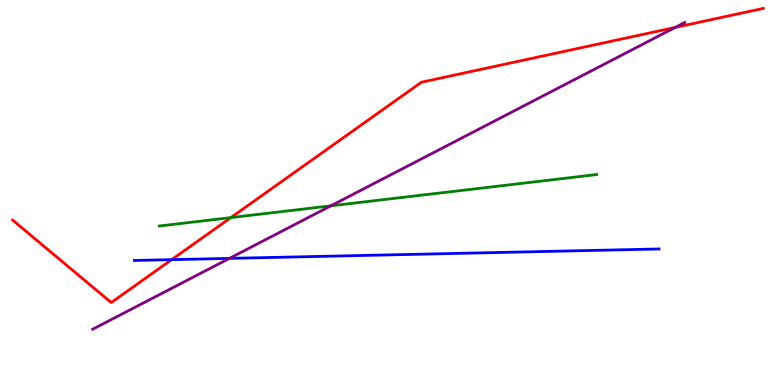[{'lines': ['blue', 'red'], 'intersections': [{'x': 2.22, 'y': 3.26}]}, {'lines': ['green', 'red'], 'intersections': [{'x': 2.98, 'y': 4.35}]}, {'lines': ['purple', 'red'], 'intersections': [{'x': 8.71, 'y': 9.29}]}, {'lines': ['blue', 'green'], 'intersections': []}, {'lines': ['blue', 'purple'], 'intersections': [{'x': 2.96, 'y': 3.29}]}, {'lines': ['green', 'purple'], 'intersections': [{'x': 4.27, 'y': 4.65}]}]